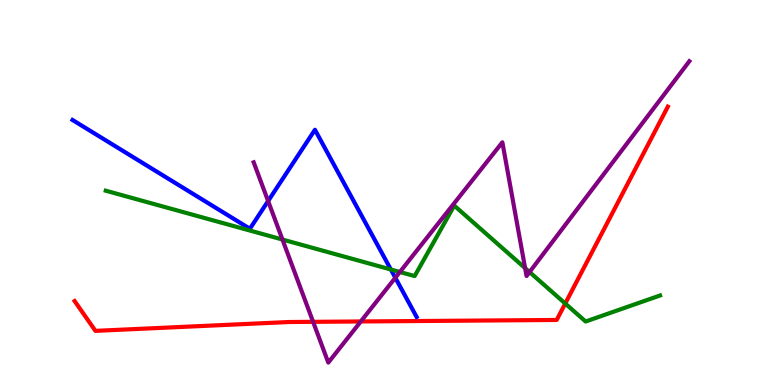[{'lines': ['blue', 'red'], 'intersections': []}, {'lines': ['green', 'red'], 'intersections': [{'x': 7.29, 'y': 2.12}]}, {'lines': ['purple', 'red'], 'intersections': [{'x': 4.04, 'y': 1.64}, {'x': 4.66, 'y': 1.65}]}, {'lines': ['blue', 'green'], 'intersections': [{'x': 5.04, 'y': 3.0}]}, {'lines': ['blue', 'purple'], 'intersections': [{'x': 3.46, 'y': 4.78}, {'x': 5.1, 'y': 2.79}]}, {'lines': ['green', 'purple'], 'intersections': [{'x': 3.64, 'y': 3.78}, {'x': 5.16, 'y': 2.94}, {'x': 6.78, 'y': 3.04}, {'x': 6.83, 'y': 2.93}]}]